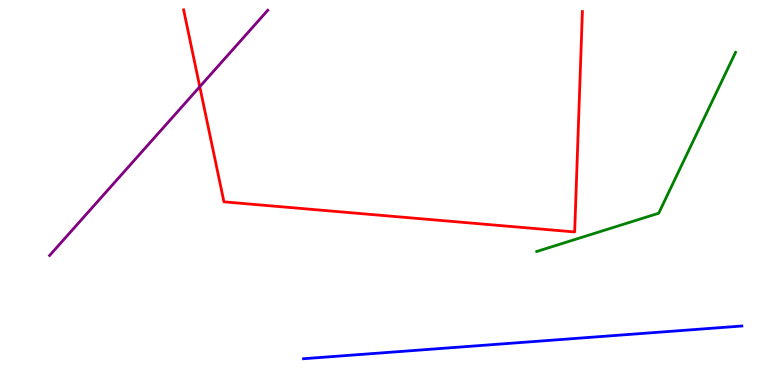[{'lines': ['blue', 'red'], 'intersections': []}, {'lines': ['green', 'red'], 'intersections': []}, {'lines': ['purple', 'red'], 'intersections': [{'x': 2.58, 'y': 7.75}]}, {'lines': ['blue', 'green'], 'intersections': []}, {'lines': ['blue', 'purple'], 'intersections': []}, {'lines': ['green', 'purple'], 'intersections': []}]